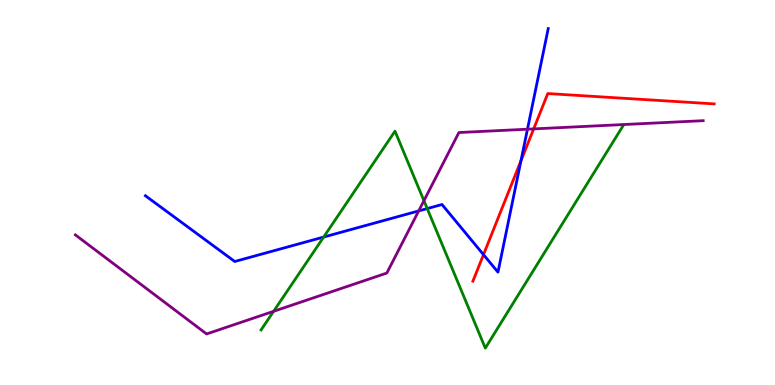[{'lines': ['blue', 'red'], 'intersections': [{'x': 6.24, 'y': 3.39}, {'x': 6.72, 'y': 5.82}]}, {'lines': ['green', 'red'], 'intersections': []}, {'lines': ['purple', 'red'], 'intersections': [{'x': 6.89, 'y': 6.65}]}, {'lines': ['blue', 'green'], 'intersections': [{'x': 4.18, 'y': 3.84}, {'x': 5.51, 'y': 4.58}]}, {'lines': ['blue', 'purple'], 'intersections': [{'x': 5.4, 'y': 4.52}, {'x': 6.81, 'y': 6.64}]}, {'lines': ['green', 'purple'], 'intersections': [{'x': 3.53, 'y': 1.91}, {'x': 5.47, 'y': 4.79}]}]